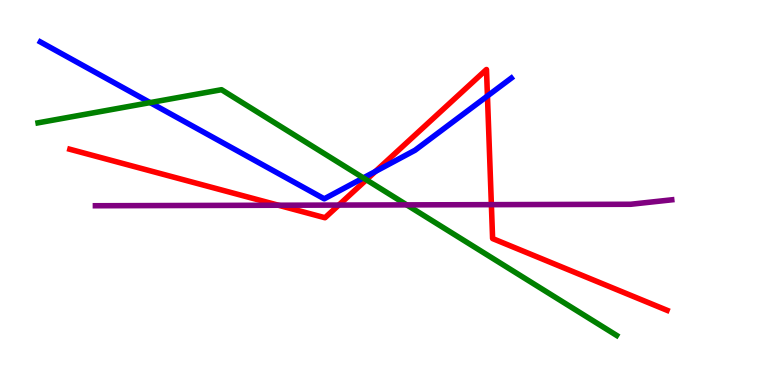[{'lines': ['blue', 'red'], 'intersections': [{'x': 4.84, 'y': 5.55}, {'x': 6.29, 'y': 7.51}]}, {'lines': ['green', 'red'], 'intersections': [{'x': 4.73, 'y': 5.33}]}, {'lines': ['purple', 'red'], 'intersections': [{'x': 3.59, 'y': 4.67}, {'x': 4.37, 'y': 4.67}, {'x': 6.34, 'y': 4.68}]}, {'lines': ['blue', 'green'], 'intersections': [{'x': 1.94, 'y': 7.34}, {'x': 4.69, 'y': 5.38}]}, {'lines': ['blue', 'purple'], 'intersections': []}, {'lines': ['green', 'purple'], 'intersections': [{'x': 5.25, 'y': 4.68}]}]